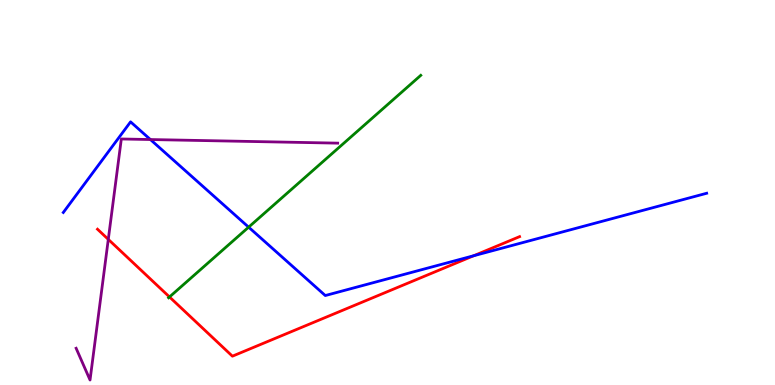[{'lines': ['blue', 'red'], 'intersections': [{'x': 6.11, 'y': 3.36}]}, {'lines': ['green', 'red'], 'intersections': [{'x': 2.19, 'y': 2.29}]}, {'lines': ['purple', 'red'], 'intersections': [{'x': 1.4, 'y': 3.78}]}, {'lines': ['blue', 'green'], 'intersections': [{'x': 3.21, 'y': 4.1}]}, {'lines': ['blue', 'purple'], 'intersections': [{'x': 1.94, 'y': 6.38}]}, {'lines': ['green', 'purple'], 'intersections': []}]